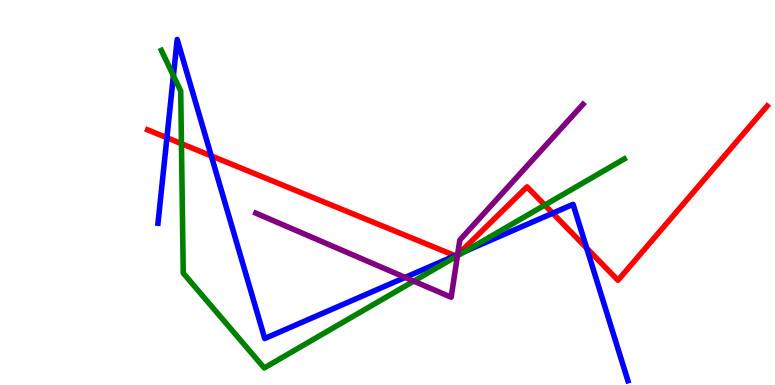[{'lines': ['blue', 'red'], 'intersections': [{'x': 2.15, 'y': 6.42}, {'x': 2.73, 'y': 5.95}, {'x': 5.87, 'y': 3.36}, {'x': 5.91, 'y': 3.39}, {'x': 7.13, 'y': 4.46}, {'x': 7.57, 'y': 3.56}]}, {'lines': ['green', 'red'], 'intersections': [{'x': 2.34, 'y': 6.27}, {'x': 7.03, 'y': 4.67}]}, {'lines': ['purple', 'red'], 'intersections': [{'x': 5.9, 'y': 3.38}]}, {'lines': ['blue', 'green'], 'intersections': [{'x': 2.24, 'y': 8.03}, {'x': 6.0, 'y': 3.47}]}, {'lines': ['blue', 'purple'], 'intersections': [{'x': 5.23, 'y': 2.79}, {'x': 5.9, 'y': 3.39}]}, {'lines': ['green', 'purple'], 'intersections': [{'x': 5.34, 'y': 2.7}, {'x': 5.9, 'y': 3.36}]}]